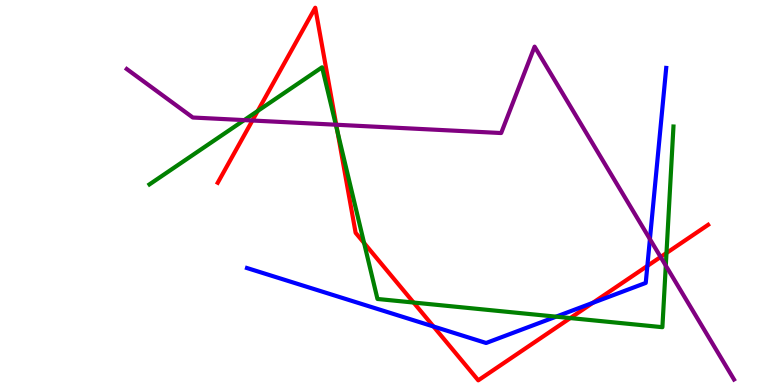[{'lines': ['blue', 'red'], 'intersections': [{'x': 5.59, 'y': 1.52}, {'x': 7.65, 'y': 2.13}, {'x': 8.35, 'y': 3.09}]}, {'lines': ['green', 'red'], 'intersections': [{'x': 3.33, 'y': 7.12}, {'x': 4.35, 'y': 6.58}, {'x': 4.7, 'y': 3.69}, {'x': 5.34, 'y': 2.14}, {'x': 7.36, 'y': 1.74}, {'x': 8.6, 'y': 3.43}]}, {'lines': ['purple', 'red'], 'intersections': [{'x': 3.26, 'y': 6.87}, {'x': 4.34, 'y': 6.76}, {'x': 8.52, 'y': 3.33}]}, {'lines': ['blue', 'green'], 'intersections': [{'x': 7.18, 'y': 1.78}]}, {'lines': ['blue', 'purple'], 'intersections': [{'x': 8.39, 'y': 3.79}]}, {'lines': ['green', 'purple'], 'intersections': [{'x': 3.15, 'y': 6.88}, {'x': 4.33, 'y': 6.76}, {'x': 8.59, 'y': 3.1}]}]